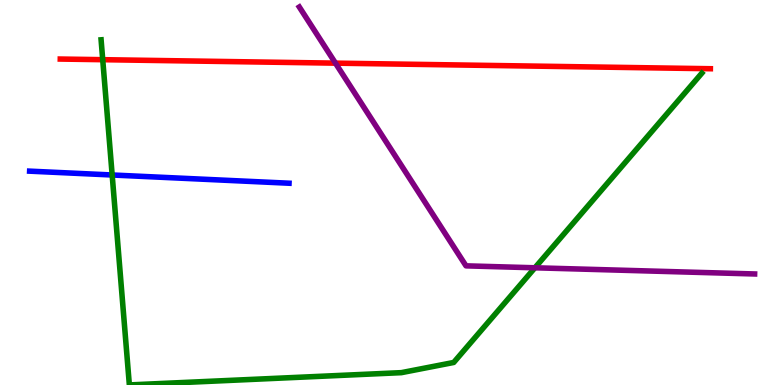[{'lines': ['blue', 'red'], 'intersections': []}, {'lines': ['green', 'red'], 'intersections': [{'x': 1.33, 'y': 8.45}]}, {'lines': ['purple', 'red'], 'intersections': [{'x': 4.33, 'y': 8.36}]}, {'lines': ['blue', 'green'], 'intersections': [{'x': 1.45, 'y': 5.45}]}, {'lines': ['blue', 'purple'], 'intersections': []}, {'lines': ['green', 'purple'], 'intersections': [{'x': 6.9, 'y': 3.04}]}]